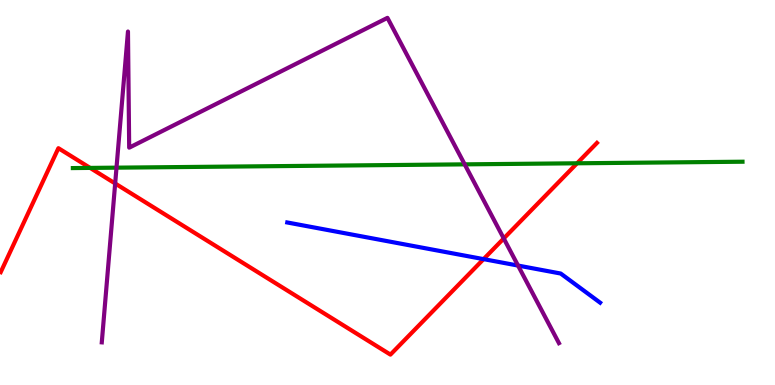[{'lines': ['blue', 'red'], 'intersections': [{'x': 6.24, 'y': 3.27}]}, {'lines': ['green', 'red'], 'intersections': [{'x': 1.16, 'y': 5.64}, {'x': 7.45, 'y': 5.76}]}, {'lines': ['purple', 'red'], 'intersections': [{'x': 1.49, 'y': 5.23}, {'x': 6.5, 'y': 3.81}]}, {'lines': ['blue', 'green'], 'intersections': []}, {'lines': ['blue', 'purple'], 'intersections': [{'x': 6.68, 'y': 3.1}]}, {'lines': ['green', 'purple'], 'intersections': [{'x': 1.5, 'y': 5.65}, {'x': 6.0, 'y': 5.73}]}]